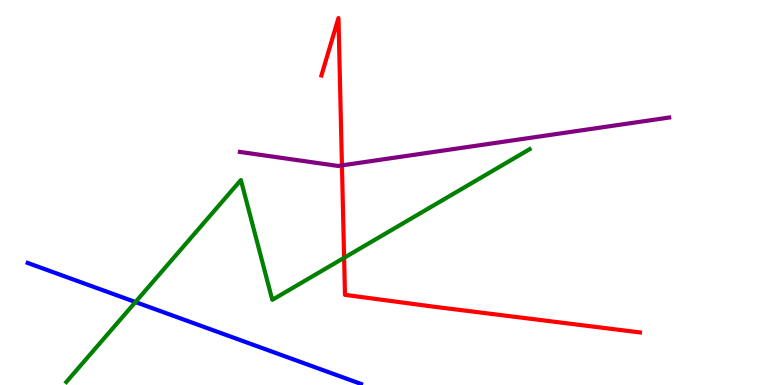[{'lines': ['blue', 'red'], 'intersections': []}, {'lines': ['green', 'red'], 'intersections': [{'x': 4.44, 'y': 3.3}]}, {'lines': ['purple', 'red'], 'intersections': [{'x': 4.41, 'y': 5.7}]}, {'lines': ['blue', 'green'], 'intersections': [{'x': 1.75, 'y': 2.15}]}, {'lines': ['blue', 'purple'], 'intersections': []}, {'lines': ['green', 'purple'], 'intersections': []}]